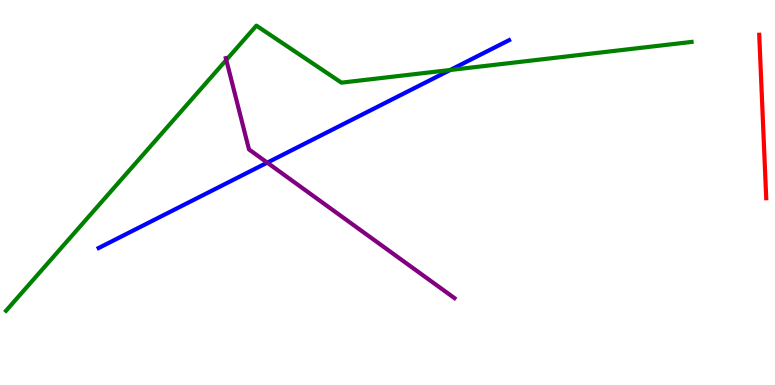[{'lines': ['blue', 'red'], 'intersections': []}, {'lines': ['green', 'red'], 'intersections': []}, {'lines': ['purple', 'red'], 'intersections': []}, {'lines': ['blue', 'green'], 'intersections': [{'x': 5.81, 'y': 8.18}]}, {'lines': ['blue', 'purple'], 'intersections': [{'x': 3.45, 'y': 5.78}]}, {'lines': ['green', 'purple'], 'intersections': [{'x': 2.92, 'y': 8.44}]}]